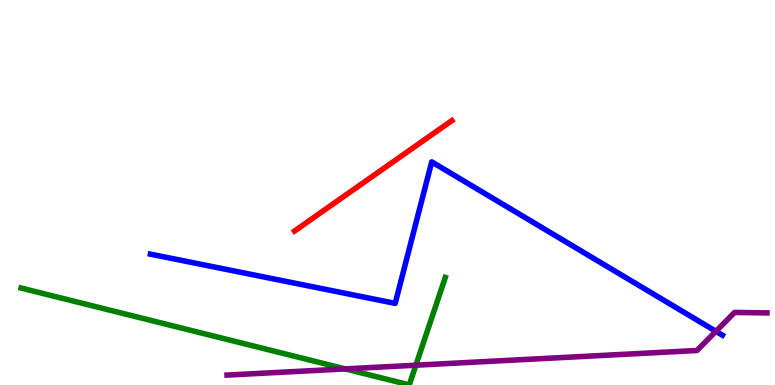[{'lines': ['blue', 'red'], 'intersections': []}, {'lines': ['green', 'red'], 'intersections': []}, {'lines': ['purple', 'red'], 'intersections': []}, {'lines': ['blue', 'green'], 'intersections': []}, {'lines': ['blue', 'purple'], 'intersections': [{'x': 9.24, 'y': 1.39}]}, {'lines': ['green', 'purple'], 'intersections': [{'x': 4.46, 'y': 0.418}, {'x': 5.37, 'y': 0.514}]}]